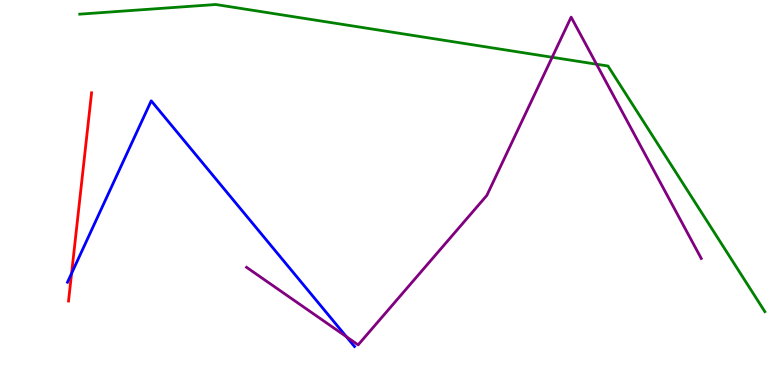[{'lines': ['blue', 'red'], 'intersections': [{'x': 0.924, 'y': 2.9}]}, {'lines': ['green', 'red'], 'intersections': []}, {'lines': ['purple', 'red'], 'intersections': []}, {'lines': ['blue', 'green'], 'intersections': []}, {'lines': ['blue', 'purple'], 'intersections': [{'x': 4.47, 'y': 1.25}]}, {'lines': ['green', 'purple'], 'intersections': [{'x': 7.12, 'y': 8.51}, {'x': 7.7, 'y': 8.33}]}]